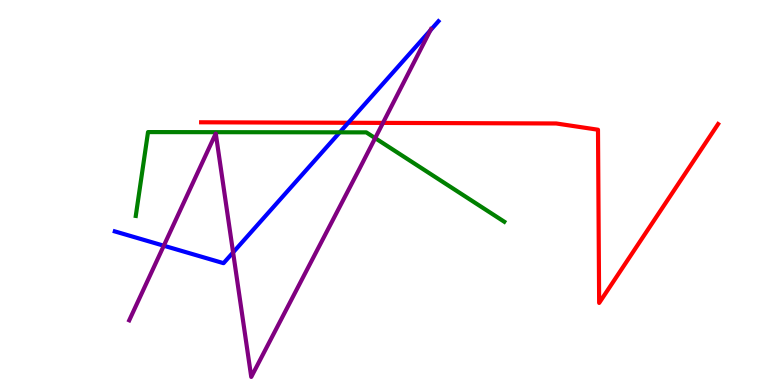[{'lines': ['blue', 'red'], 'intersections': [{'x': 4.49, 'y': 6.81}]}, {'lines': ['green', 'red'], 'intersections': []}, {'lines': ['purple', 'red'], 'intersections': [{'x': 4.94, 'y': 6.81}]}, {'lines': ['blue', 'green'], 'intersections': [{'x': 4.38, 'y': 6.56}]}, {'lines': ['blue', 'purple'], 'intersections': [{'x': 2.11, 'y': 3.62}, {'x': 3.01, 'y': 3.44}, {'x': 5.55, 'y': 9.21}]}, {'lines': ['green', 'purple'], 'intersections': [{'x': 4.84, 'y': 6.41}]}]